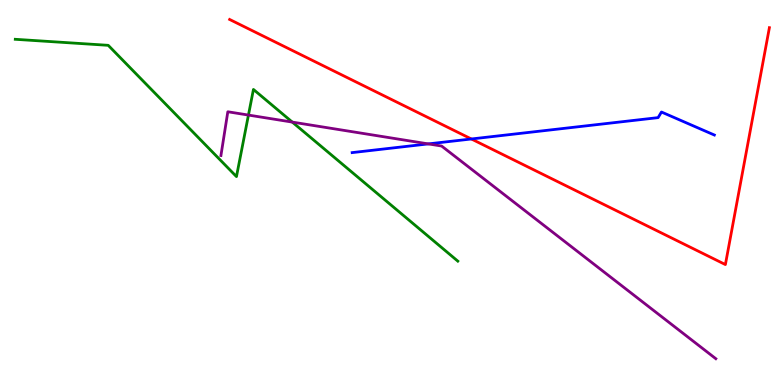[{'lines': ['blue', 'red'], 'intersections': [{'x': 6.08, 'y': 6.39}]}, {'lines': ['green', 'red'], 'intersections': []}, {'lines': ['purple', 'red'], 'intersections': []}, {'lines': ['blue', 'green'], 'intersections': []}, {'lines': ['blue', 'purple'], 'intersections': [{'x': 5.53, 'y': 6.26}]}, {'lines': ['green', 'purple'], 'intersections': [{'x': 3.21, 'y': 7.01}, {'x': 3.77, 'y': 6.83}]}]